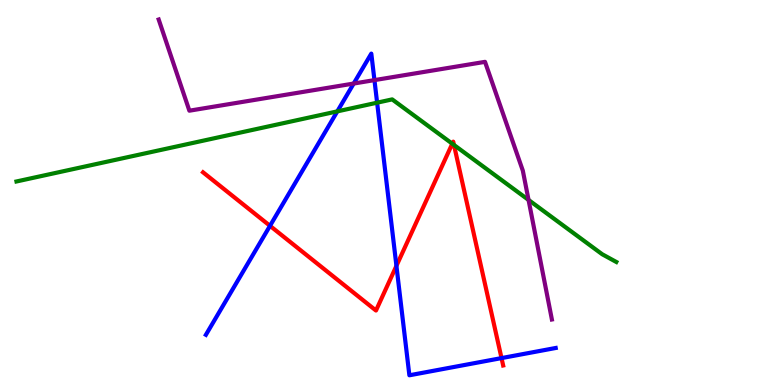[{'lines': ['blue', 'red'], 'intersections': [{'x': 3.48, 'y': 4.13}, {'x': 5.12, 'y': 3.1}, {'x': 6.47, 'y': 0.699}]}, {'lines': ['green', 'red'], 'intersections': [{'x': 5.84, 'y': 6.27}, {'x': 5.86, 'y': 6.23}]}, {'lines': ['purple', 'red'], 'intersections': []}, {'lines': ['blue', 'green'], 'intersections': [{'x': 4.35, 'y': 7.11}, {'x': 4.87, 'y': 7.33}]}, {'lines': ['blue', 'purple'], 'intersections': [{'x': 4.56, 'y': 7.83}, {'x': 4.83, 'y': 7.92}]}, {'lines': ['green', 'purple'], 'intersections': [{'x': 6.82, 'y': 4.81}]}]